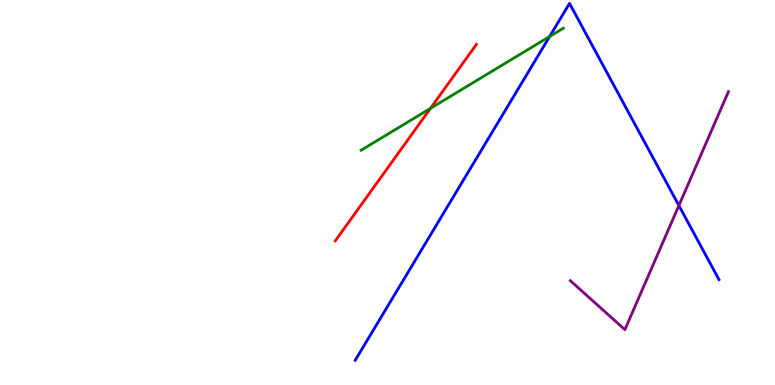[{'lines': ['blue', 'red'], 'intersections': []}, {'lines': ['green', 'red'], 'intersections': [{'x': 5.55, 'y': 7.18}]}, {'lines': ['purple', 'red'], 'intersections': []}, {'lines': ['blue', 'green'], 'intersections': [{'x': 7.09, 'y': 9.05}]}, {'lines': ['blue', 'purple'], 'intersections': [{'x': 8.76, 'y': 4.66}]}, {'lines': ['green', 'purple'], 'intersections': []}]